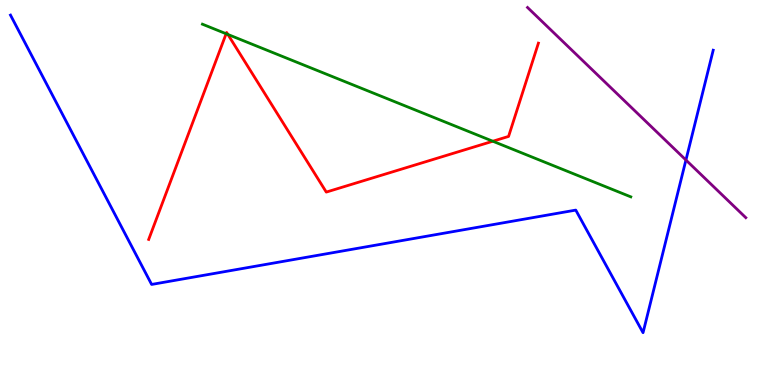[{'lines': ['blue', 'red'], 'intersections': []}, {'lines': ['green', 'red'], 'intersections': [{'x': 2.92, 'y': 9.12}, {'x': 2.94, 'y': 9.11}, {'x': 6.36, 'y': 6.33}]}, {'lines': ['purple', 'red'], 'intersections': []}, {'lines': ['blue', 'green'], 'intersections': []}, {'lines': ['blue', 'purple'], 'intersections': [{'x': 8.85, 'y': 5.84}]}, {'lines': ['green', 'purple'], 'intersections': []}]